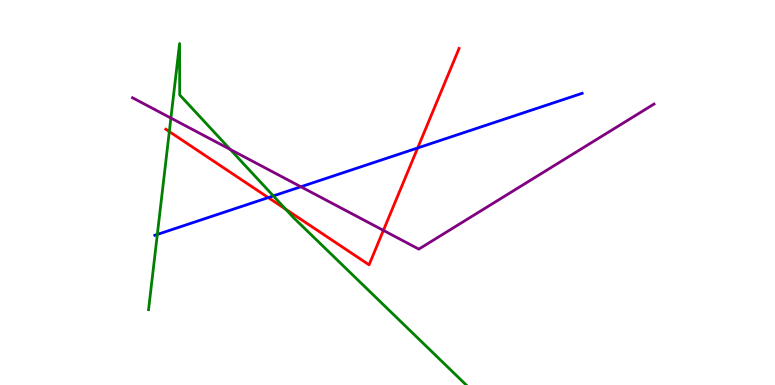[{'lines': ['blue', 'red'], 'intersections': [{'x': 3.46, 'y': 4.87}, {'x': 5.39, 'y': 6.16}]}, {'lines': ['green', 'red'], 'intersections': [{'x': 2.18, 'y': 6.58}, {'x': 3.69, 'y': 4.57}]}, {'lines': ['purple', 'red'], 'intersections': [{'x': 4.95, 'y': 4.02}]}, {'lines': ['blue', 'green'], 'intersections': [{'x': 2.03, 'y': 3.91}, {'x': 3.53, 'y': 4.91}]}, {'lines': ['blue', 'purple'], 'intersections': [{'x': 3.88, 'y': 5.15}]}, {'lines': ['green', 'purple'], 'intersections': [{'x': 2.21, 'y': 6.93}, {'x': 2.97, 'y': 6.12}]}]